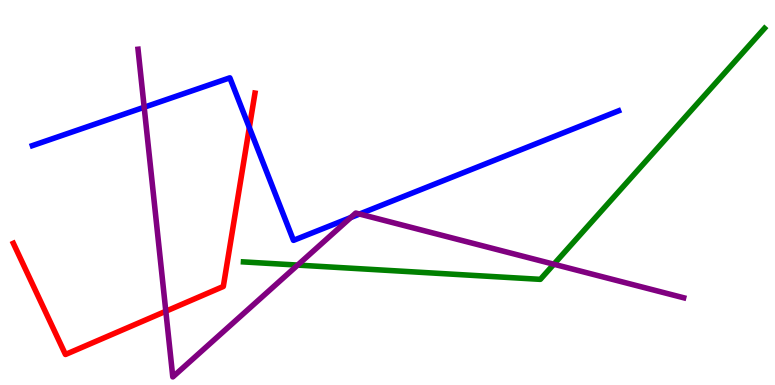[{'lines': ['blue', 'red'], 'intersections': [{'x': 3.22, 'y': 6.69}]}, {'lines': ['green', 'red'], 'intersections': []}, {'lines': ['purple', 'red'], 'intersections': [{'x': 2.14, 'y': 1.92}]}, {'lines': ['blue', 'green'], 'intersections': []}, {'lines': ['blue', 'purple'], 'intersections': [{'x': 1.86, 'y': 7.21}, {'x': 4.53, 'y': 4.35}, {'x': 4.64, 'y': 4.44}]}, {'lines': ['green', 'purple'], 'intersections': [{'x': 3.84, 'y': 3.11}, {'x': 7.15, 'y': 3.14}]}]